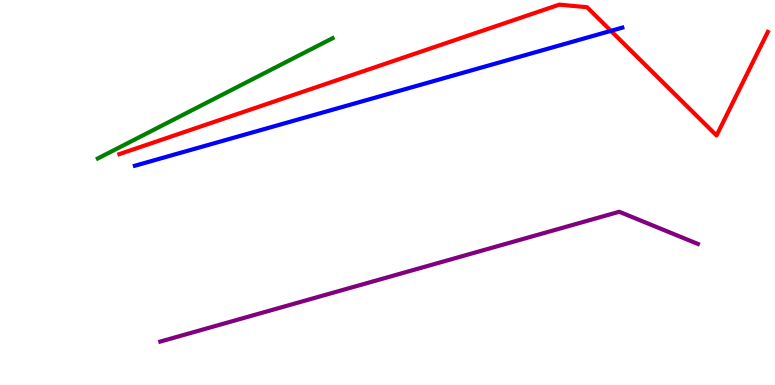[{'lines': ['blue', 'red'], 'intersections': [{'x': 7.88, 'y': 9.2}]}, {'lines': ['green', 'red'], 'intersections': []}, {'lines': ['purple', 'red'], 'intersections': []}, {'lines': ['blue', 'green'], 'intersections': []}, {'lines': ['blue', 'purple'], 'intersections': []}, {'lines': ['green', 'purple'], 'intersections': []}]